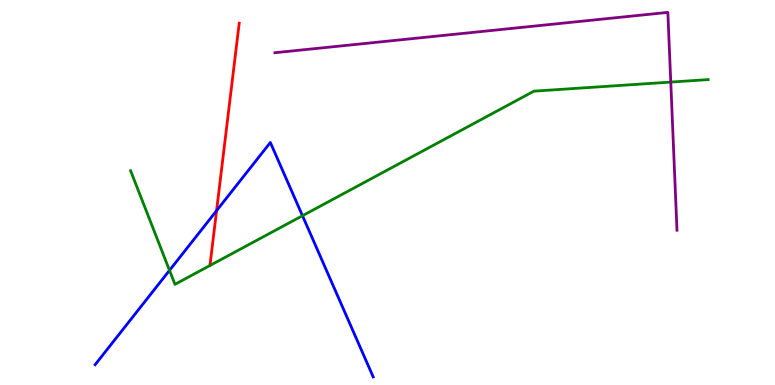[{'lines': ['blue', 'red'], 'intersections': [{'x': 2.79, 'y': 4.53}]}, {'lines': ['green', 'red'], 'intersections': []}, {'lines': ['purple', 'red'], 'intersections': []}, {'lines': ['blue', 'green'], 'intersections': [{'x': 2.19, 'y': 2.98}, {'x': 3.9, 'y': 4.4}]}, {'lines': ['blue', 'purple'], 'intersections': []}, {'lines': ['green', 'purple'], 'intersections': [{'x': 8.66, 'y': 7.87}]}]